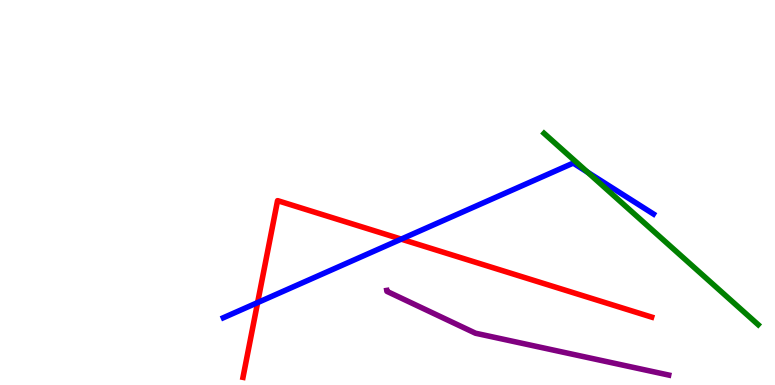[{'lines': ['blue', 'red'], 'intersections': [{'x': 3.32, 'y': 2.14}, {'x': 5.18, 'y': 3.79}]}, {'lines': ['green', 'red'], 'intersections': []}, {'lines': ['purple', 'red'], 'intersections': []}, {'lines': ['blue', 'green'], 'intersections': [{'x': 7.58, 'y': 5.53}]}, {'lines': ['blue', 'purple'], 'intersections': []}, {'lines': ['green', 'purple'], 'intersections': []}]